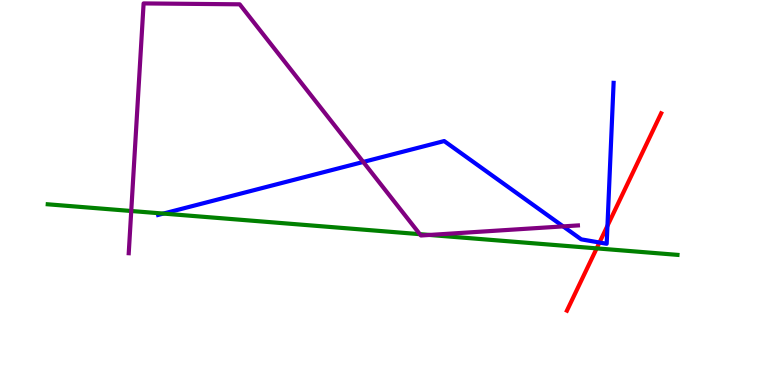[{'lines': ['blue', 'red'], 'intersections': [{'x': 7.74, 'y': 3.7}, {'x': 7.84, 'y': 4.14}]}, {'lines': ['green', 'red'], 'intersections': [{'x': 7.7, 'y': 3.55}]}, {'lines': ['purple', 'red'], 'intersections': []}, {'lines': ['blue', 'green'], 'intersections': [{'x': 2.11, 'y': 4.45}]}, {'lines': ['blue', 'purple'], 'intersections': [{'x': 4.69, 'y': 5.79}, {'x': 7.27, 'y': 4.12}]}, {'lines': ['green', 'purple'], 'intersections': [{'x': 1.69, 'y': 4.52}, {'x': 5.42, 'y': 3.92}, {'x': 5.54, 'y': 3.9}]}]